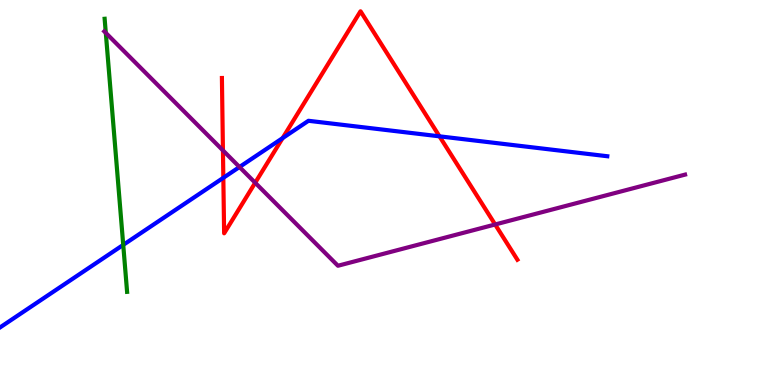[{'lines': ['blue', 'red'], 'intersections': [{'x': 2.88, 'y': 5.38}, {'x': 3.65, 'y': 6.41}, {'x': 5.67, 'y': 6.46}]}, {'lines': ['green', 'red'], 'intersections': []}, {'lines': ['purple', 'red'], 'intersections': [{'x': 2.88, 'y': 6.09}, {'x': 3.29, 'y': 5.25}, {'x': 6.39, 'y': 4.17}]}, {'lines': ['blue', 'green'], 'intersections': [{'x': 1.59, 'y': 3.64}]}, {'lines': ['blue', 'purple'], 'intersections': [{'x': 3.09, 'y': 5.66}]}, {'lines': ['green', 'purple'], 'intersections': [{'x': 1.37, 'y': 9.15}]}]